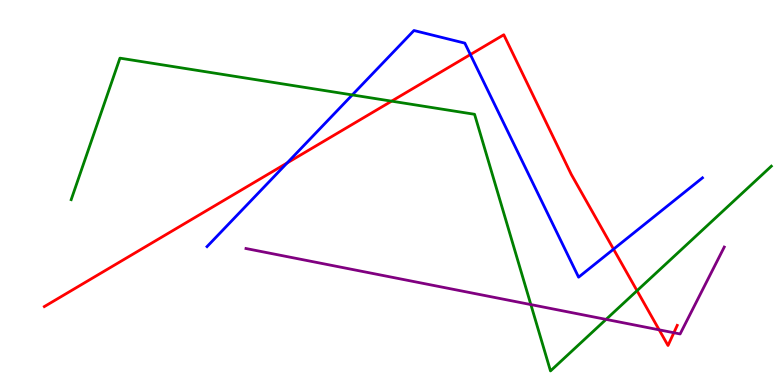[{'lines': ['blue', 'red'], 'intersections': [{'x': 3.71, 'y': 5.77}, {'x': 6.07, 'y': 8.58}, {'x': 7.92, 'y': 3.53}]}, {'lines': ['green', 'red'], 'intersections': [{'x': 5.05, 'y': 7.37}, {'x': 8.22, 'y': 2.45}]}, {'lines': ['purple', 'red'], 'intersections': [{'x': 8.51, 'y': 1.43}, {'x': 8.69, 'y': 1.36}]}, {'lines': ['blue', 'green'], 'intersections': [{'x': 4.55, 'y': 7.53}]}, {'lines': ['blue', 'purple'], 'intersections': []}, {'lines': ['green', 'purple'], 'intersections': [{'x': 6.85, 'y': 2.09}, {'x': 7.82, 'y': 1.7}]}]